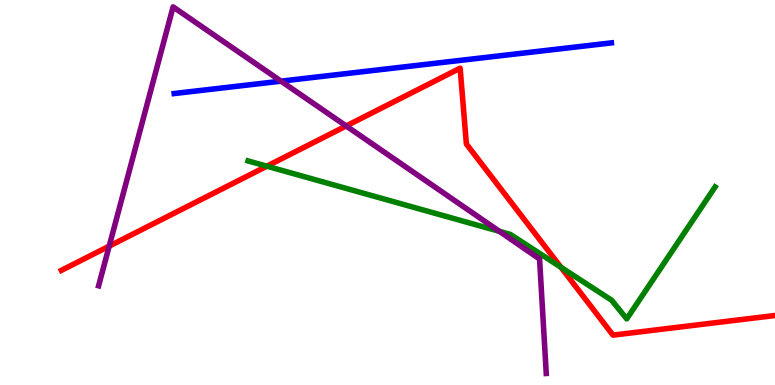[{'lines': ['blue', 'red'], 'intersections': []}, {'lines': ['green', 'red'], 'intersections': [{'x': 3.44, 'y': 5.68}, {'x': 7.24, 'y': 3.06}]}, {'lines': ['purple', 'red'], 'intersections': [{'x': 1.41, 'y': 3.61}, {'x': 4.47, 'y': 6.73}]}, {'lines': ['blue', 'green'], 'intersections': []}, {'lines': ['blue', 'purple'], 'intersections': [{'x': 3.63, 'y': 7.89}]}, {'lines': ['green', 'purple'], 'intersections': [{'x': 6.44, 'y': 3.99}]}]